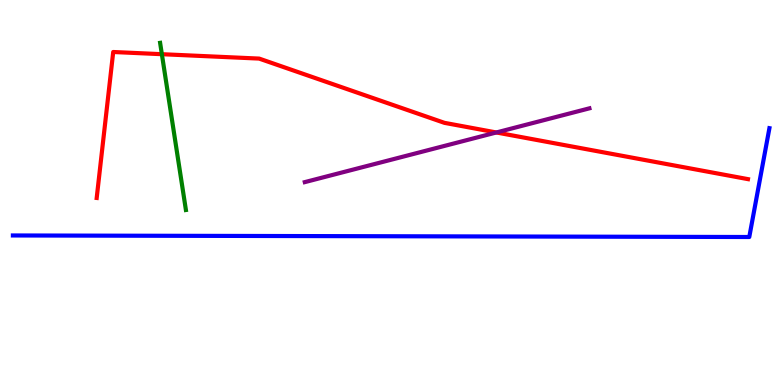[{'lines': ['blue', 'red'], 'intersections': []}, {'lines': ['green', 'red'], 'intersections': [{'x': 2.09, 'y': 8.59}]}, {'lines': ['purple', 'red'], 'intersections': [{'x': 6.4, 'y': 6.56}]}, {'lines': ['blue', 'green'], 'intersections': []}, {'lines': ['blue', 'purple'], 'intersections': []}, {'lines': ['green', 'purple'], 'intersections': []}]